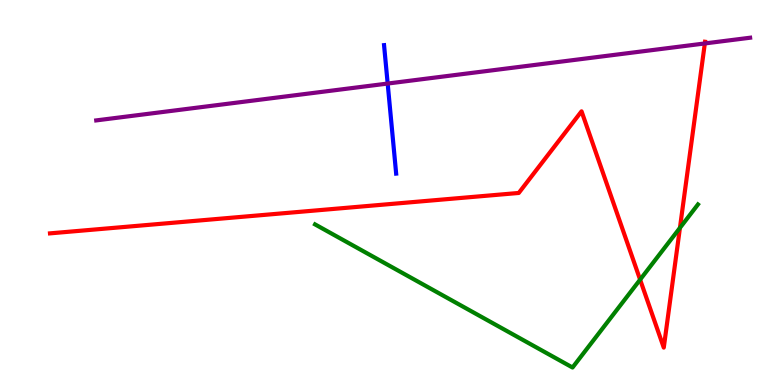[{'lines': ['blue', 'red'], 'intersections': []}, {'lines': ['green', 'red'], 'intersections': [{'x': 8.26, 'y': 2.74}, {'x': 8.77, 'y': 4.08}]}, {'lines': ['purple', 'red'], 'intersections': [{'x': 9.09, 'y': 8.87}]}, {'lines': ['blue', 'green'], 'intersections': []}, {'lines': ['blue', 'purple'], 'intersections': [{'x': 5.0, 'y': 7.83}]}, {'lines': ['green', 'purple'], 'intersections': []}]